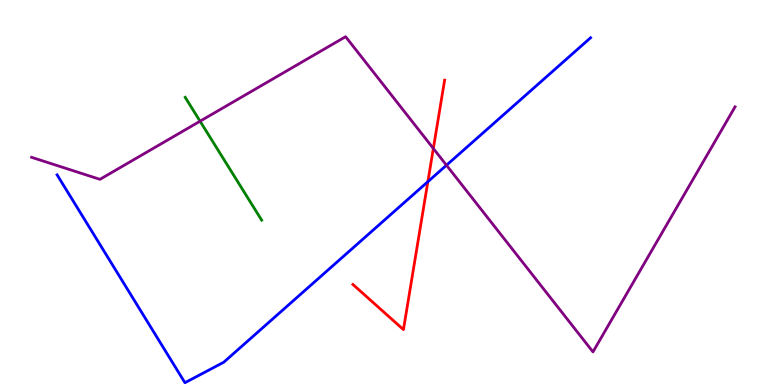[{'lines': ['blue', 'red'], 'intersections': [{'x': 5.52, 'y': 5.28}]}, {'lines': ['green', 'red'], 'intersections': []}, {'lines': ['purple', 'red'], 'intersections': [{'x': 5.59, 'y': 6.14}]}, {'lines': ['blue', 'green'], 'intersections': []}, {'lines': ['blue', 'purple'], 'intersections': [{'x': 5.76, 'y': 5.71}]}, {'lines': ['green', 'purple'], 'intersections': [{'x': 2.58, 'y': 6.85}]}]